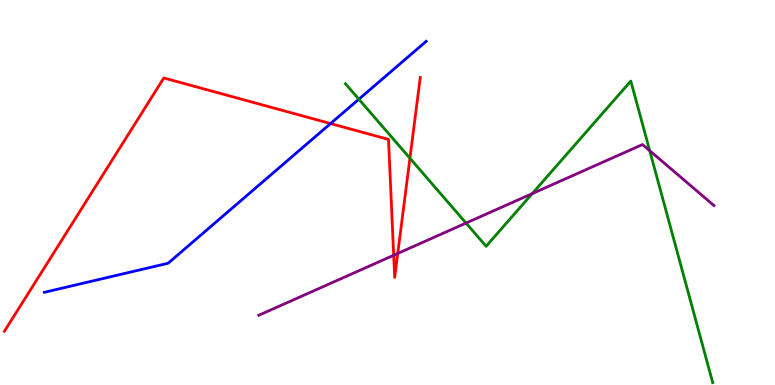[{'lines': ['blue', 'red'], 'intersections': [{'x': 4.27, 'y': 6.79}]}, {'lines': ['green', 'red'], 'intersections': [{'x': 5.29, 'y': 5.89}]}, {'lines': ['purple', 'red'], 'intersections': [{'x': 5.08, 'y': 3.37}, {'x': 5.13, 'y': 3.42}]}, {'lines': ['blue', 'green'], 'intersections': [{'x': 4.63, 'y': 7.42}]}, {'lines': ['blue', 'purple'], 'intersections': []}, {'lines': ['green', 'purple'], 'intersections': [{'x': 6.01, 'y': 4.21}, {'x': 6.87, 'y': 4.97}, {'x': 8.38, 'y': 6.09}]}]